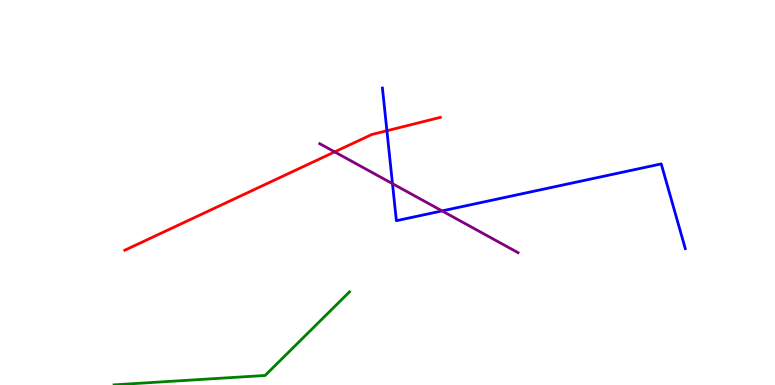[{'lines': ['blue', 'red'], 'intersections': [{'x': 4.99, 'y': 6.6}]}, {'lines': ['green', 'red'], 'intersections': []}, {'lines': ['purple', 'red'], 'intersections': [{'x': 4.32, 'y': 6.05}]}, {'lines': ['blue', 'green'], 'intersections': []}, {'lines': ['blue', 'purple'], 'intersections': [{'x': 5.06, 'y': 5.23}, {'x': 5.7, 'y': 4.52}]}, {'lines': ['green', 'purple'], 'intersections': []}]